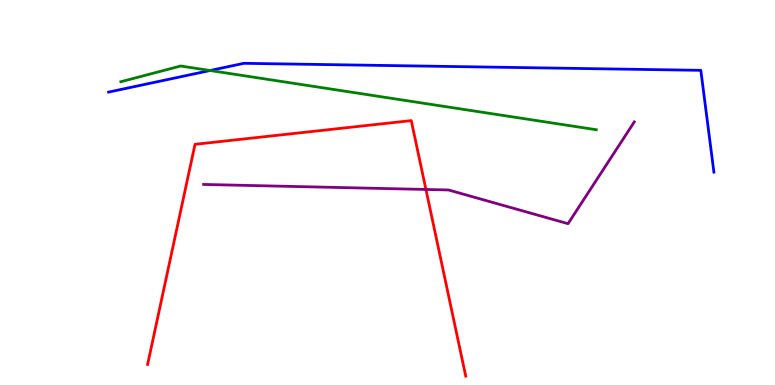[{'lines': ['blue', 'red'], 'intersections': []}, {'lines': ['green', 'red'], 'intersections': []}, {'lines': ['purple', 'red'], 'intersections': [{'x': 5.5, 'y': 5.08}]}, {'lines': ['blue', 'green'], 'intersections': [{'x': 2.71, 'y': 8.17}]}, {'lines': ['blue', 'purple'], 'intersections': []}, {'lines': ['green', 'purple'], 'intersections': []}]